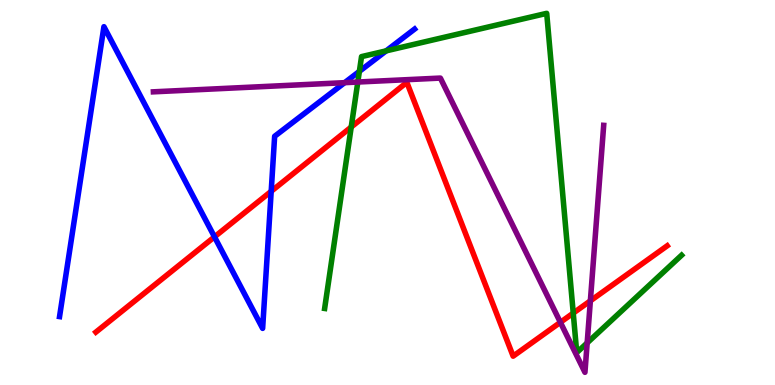[{'lines': ['blue', 'red'], 'intersections': [{'x': 2.77, 'y': 3.85}, {'x': 3.5, 'y': 5.03}]}, {'lines': ['green', 'red'], 'intersections': [{'x': 4.53, 'y': 6.7}, {'x': 7.4, 'y': 1.87}]}, {'lines': ['purple', 'red'], 'intersections': [{'x': 7.23, 'y': 1.63}, {'x': 7.62, 'y': 2.19}]}, {'lines': ['blue', 'green'], 'intersections': [{'x': 4.64, 'y': 8.15}, {'x': 4.98, 'y': 8.68}]}, {'lines': ['blue', 'purple'], 'intersections': [{'x': 4.45, 'y': 7.85}]}, {'lines': ['green', 'purple'], 'intersections': [{'x': 4.62, 'y': 7.87}, {'x': 7.58, 'y': 1.09}]}]